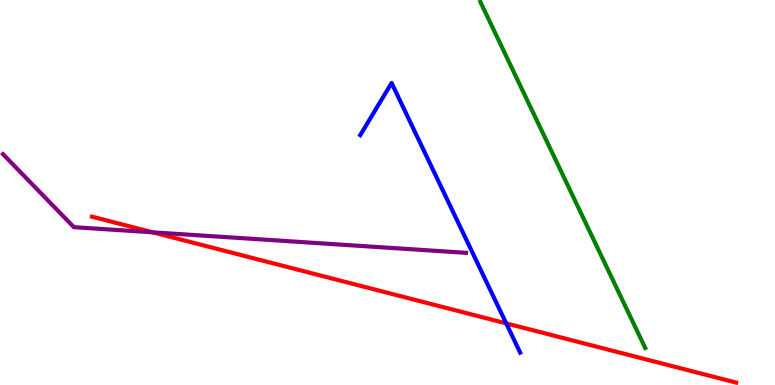[{'lines': ['blue', 'red'], 'intersections': [{'x': 6.53, 'y': 1.6}]}, {'lines': ['green', 'red'], 'intersections': []}, {'lines': ['purple', 'red'], 'intersections': [{'x': 1.97, 'y': 3.97}]}, {'lines': ['blue', 'green'], 'intersections': []}, {'lines': ['blue', 'purple'], 'intersections': []}, {'lines': ['green', 'purple'], 'intersections': []}]